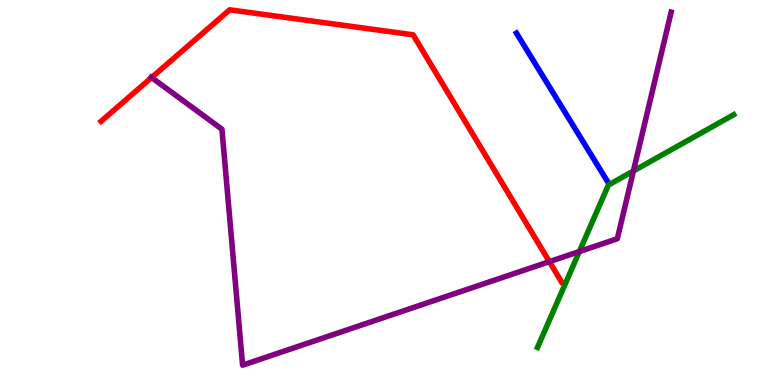[{'lines': ['blue', 'red'], 'intersections': []}, {'lines': ['green', 'red'], 'intersections': []}, {'lines': ['purple', 'red'], 'intersections': [{'x': 1.96, 'y': 7.99}, {'x': 7.09, 'y': 3.2}]}, {'lines': ['blue', 'green'], 'intersections': []}, {'lines': ['blue', 'purple'], 'intersections': []}, {'lines': ['green', 'purple'], 'intersections': [{'x': 7.48, 'y': 3.47}, {'x': 8.17, 'y': 5.56}]}]